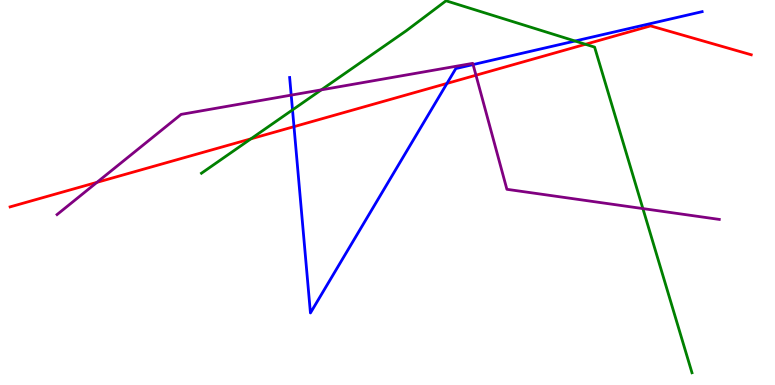[{'lines': ['blue', 'red'], 'intersections': [{'x': 3.79, 'y': 6.71}, {'x': 5.77, 'y': 7.83}]}, {'lines': ['green', 'red'], 'intersections': [{'x': 3.24, 'y': 6.39}, {'x': 7.55, 'y': 8.85}]}, {'lines': ['purple', 'red'], 'intersections': [{'x': 1.25, 'y': 5.26}, {'x': 6.14, 'y': 8.05}]}, {'lines': ['blue', 'green'], 'intersections': [{'x': 3.77, 'y': 7.15}, {'x': 7.42, 'y': 8.93}]}, {'lines': ['blue', 'purple'], 'intersections': [{'x': 3.76, 'y': 7.53}, {'x': 6.1, 'y': 8.32}]}, {'lines': ['green', 'purple'], 'intersections': [{'x': 4.15, 'y': 7.67}, {'x': 8.3, 'y': 4.58}]}]